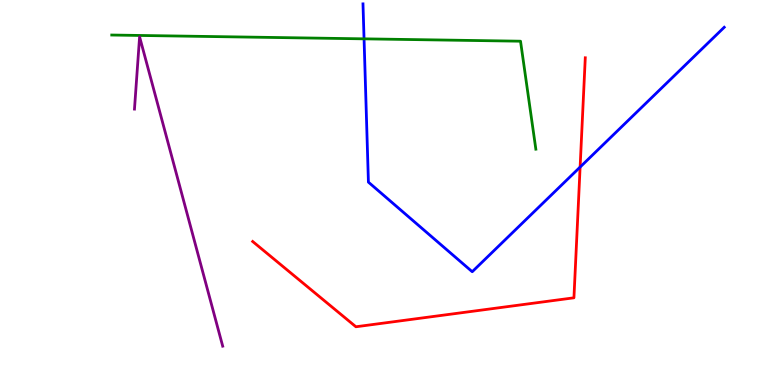[{'lines': ['blue', 'red'], 'intersections': [{'x': 7.49, 'y': 5.66}]}, {'lines': ['green', 'red'], 'intersections': []}, {'lines': ['purple', 'red'], 'intersections': []}, {'lines': ['blue', 'green'], 'intersections': [{'x': 4.7, 'y': 8.99}]}, {'lines': ['blue', 'purple'], 'intersections': []}, {'lines': ['green', 'purple'], 'intersections': []}]